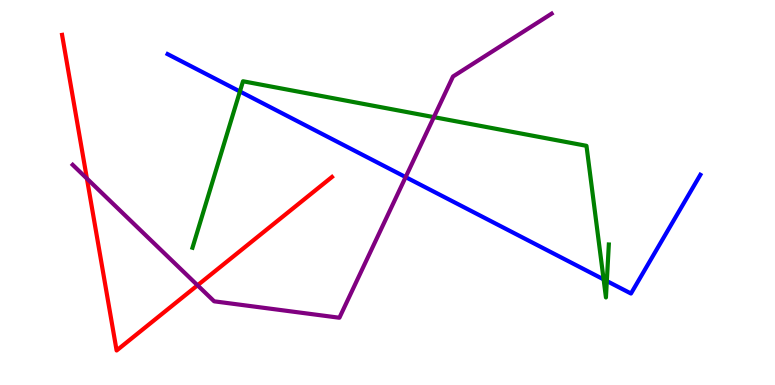[{'lines': ['blue', 'red'], 'intersections': []}, {'lines': ['green', 'red'], 'intersections': []}, {'lines': ['purple', 'red'], 'intersections': [{'x': 1.12, 'y': 5.36}, {'x': 2.55, 'y': 2.59}]}, {'lines': ['blue', 'green'], 'intersections': [{'x': 3.1, 'y': 7.62}, {'x': 7.79, 'y': 2.74}, {'x': 7.83, 'y': 2.7}]}, {'lines': ['blue', 'purple'], 'intersections': [{'x': 5.23, 'y': 5.4}]}, {'lines': ['green', 'purple'], 'intersections': [{'x': 5.6, 'y': 6.96}]}]